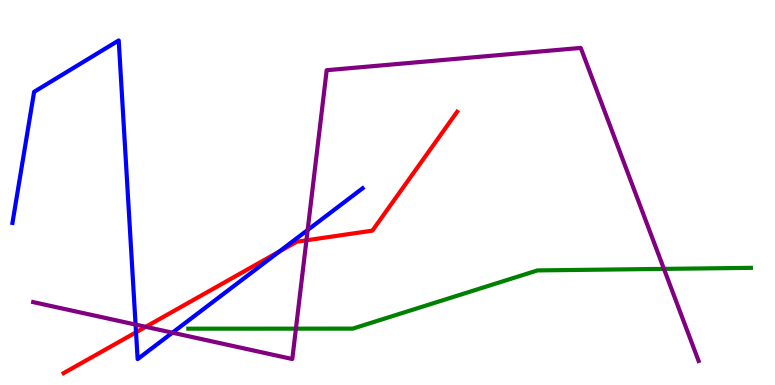[{'lines': ['blue', 'red'], 'intersections': [{'x': 1.76, 'y': 1.37}, {'x': 3.6, 'y': 3.47}]}, {'lines': ['green', 'red'], 'intersections': []}, {'lines': ['purple', 'red'], 'intersections': [{'x': 1.88, 'y': 1.51}, {'x': 3.95, 'y': 3.76}]}, {'lines': ['blue', 'green'], 'intersections': []}, {'lines': ['blue', 'purple'], 'intersections': [{'x': 1.75, 'y': 1.57}, {'x': 2.22, 'y': 1.36}, {'x': 3.97, 'y': 4.03}]}, {'lines': ['green', 'purple'], 'intersections': [{'x': 3.82, 'y': 1.46}, {'x': 8.57, 'y': 3.02}]}]